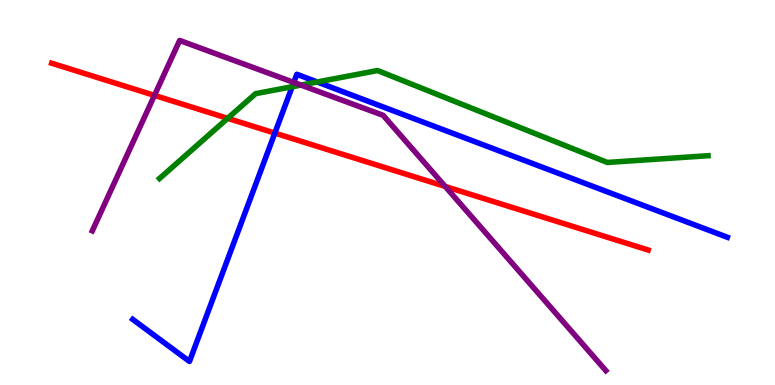[{'lines': ['blue', 'red'], 'intersections': [{'x': 3.55, 'y': 6.54}]}, {'lines': ['green', 'red'], 'intersections': [{'x': 2.94, 'y': 6.93}]}, {'lines': ['purple', 'red'], 'intersections': [{'x': 1.99, 'y': 7.52}, {'x': 5.74, 'y': 5.16}]}, {'lines': ['blue', 'green'], 'intersections': [{'x': 3.77, 'y': 7.75}, {'x': 4.09, 'y': 7.87}]}, {'lines': ['blue', 'purple'], 'intersections': [{'x': 3.79, 'y': 7.86}]}, {'lines': ['green', 'purple'], 'intersections': [{'x': 3.88, 'y': 7.79}]}]